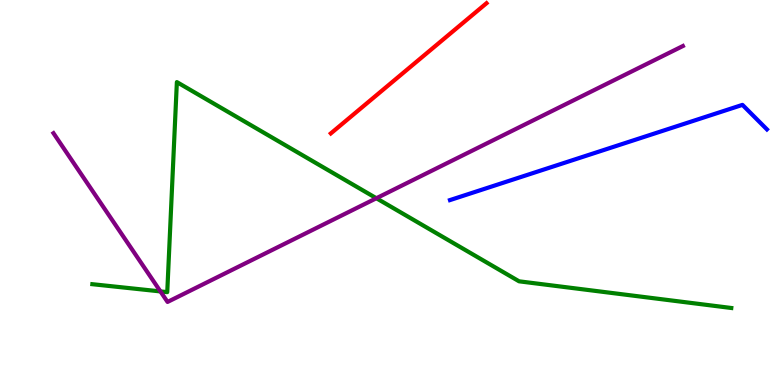[{'lines': ['blue', 'red'], 'intersections': []}, {'lines': ['green', 'red'], 'intersections': []}, {'lines': ['purple', 'red'], 'intersections': []}, {'lines': ['blue', 'green'], 'intersections': []}, {'lines': ['blue', 'purple'], 'intersections': []}, {'lines': ['green', 'purple'], 'intersections': [{'x': 2.07, 'y': 2.43}, {'x': 4.86, 'y': 4.85}]}]